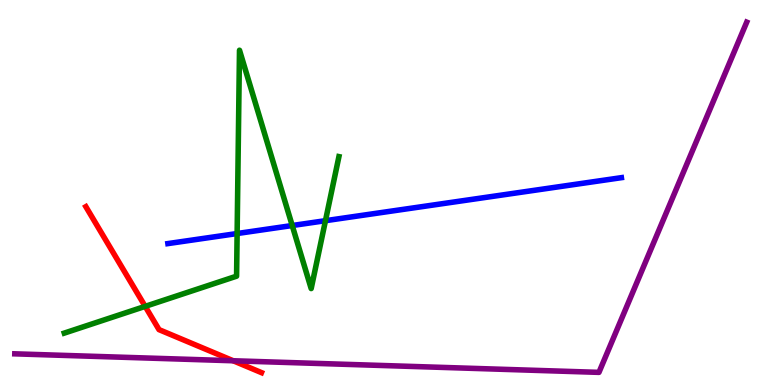[{'lines': ['blue', 'red'], 'intersections': []}, {'lines': ['green', 'red'], 'intersections': [{'x': 1.87, 'y': 2.04}]}, {'lines': ['purple', 'red'], 'intersections': [{'x': 3.01, 'y': 0.63}]}, {'lines': ['blue', 'green'], 'intersections': [{'x': 3.06, 'y': 3.93}, {'x': 3.77, 'y': 4.14}, {'x': 4.2, 'y': 4.27}]}, {'lines': ['blue', 'purple'], 'intersections': []}, {'lines': ['green', 'purple'], 'intersections': []}]